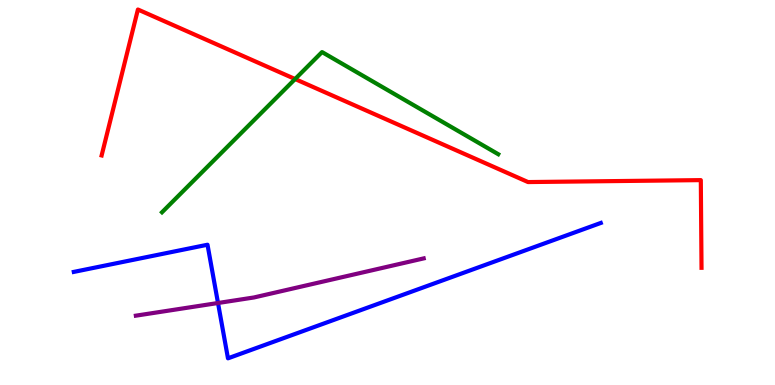[{'lines': ['blue', 'red'], 'intersections': []}, {'lines': ['green', 'red'], 'intersections': [{'x': 3.81, 'y': 7.95}]}, {'lines': ['purple', 'red'], 'intersections': []}, {'lines': ['blue', 'green'], 'intersections': []}, {'lines': ['blue', 'purple'], 'intersections': [{'x': 2.81, 'y': 2.13}]}, {'lines': ['green', 'purple'], 'intersections': []}]